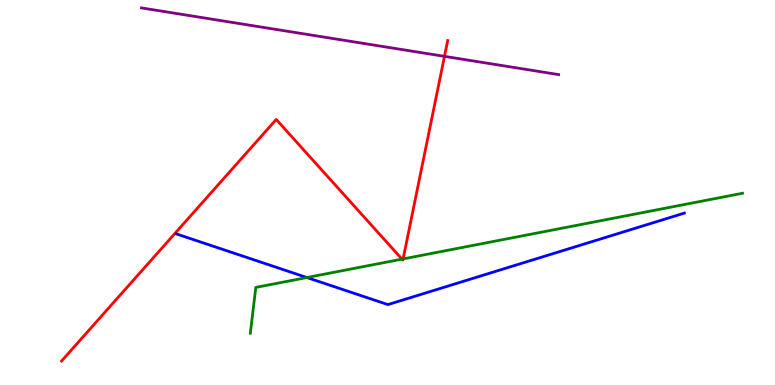[{'lines': ['blue', 'red'], 'intersections': []}, {'lines': ['green', 'red'], 'intersections': [{'x': 5.19, 'y': 3.27}, {'x': 5.2, 'y': 3.27}]}, {'lines': ['purple', 'red'], 'intersections': [{'x': 5.74, 'y': 8.54}]}, {'lines': ['blue', 'green'], 'intersections': [{'x': 3.96, 'y': 2.79}]}, {'lines': ['blue', 'purple'], 'intersections': []}, {'lines': ['green', 'purple'], 'intersections': []}]